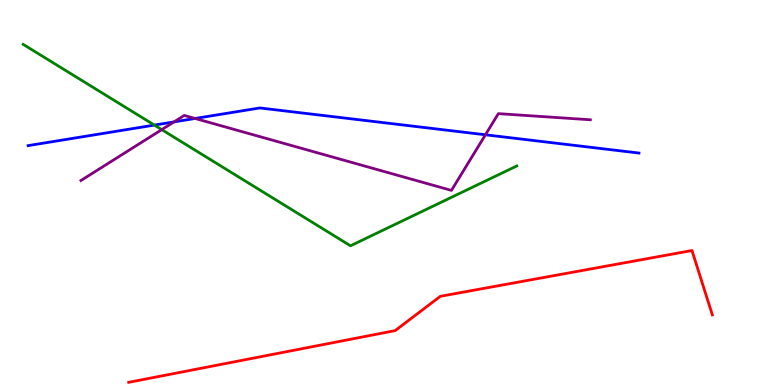[{'lines': ['blue', 'red'], 'intersections': []}, {'lines': ['green', 'red'], 'intersections': []}, {'lines': ['purple', 'red'], 'intersections': []}, {'lines': ['blue', 'green'], 'intersections': [{'x': 1.99, 'y': 6.75}]}, {'lines': ['blue', 'purple'], 'intersections': [{'x': 2.25, 'y': 6.83}, {'x': 2.52, 'y': 6.92}, {'x': 6.26, 'y': 6.5}]}, {'lines': ['green', 'purple'], 'intersections': [{'x': 2.09, 'y': 6.63}]}]